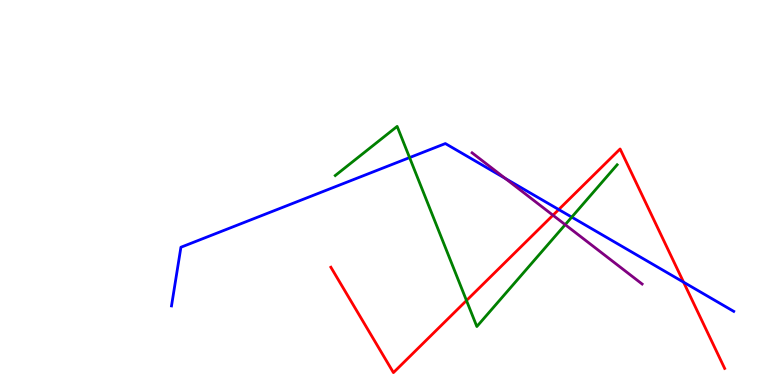[{'lines': ['blue', 'red'], 'intersections': [{'x': 7.21, 'y': 4.56}, {'x': 8.82, 'y': 2.67}]}, {'lines': ['green', 'red'], 'intersections': [{'x': 6.02, 'y': 2.19}]}, {'lines': ['purple', 'red'], 'intersections': [{'x': 7.13, 'y': 4.41}]}, {'lines': ['blue', 'green'], 'intersections': [{'x': 5.28, 'y': 5.91}, {'x': 7.38, 'y': 4.36}]}, {'lines': ['blue', 'purple'], 'intersections': [{'x': 6.52, 'y': 5.37}]}, {'lines': ['green', 'purple'], 'intersections': [{'x': 7.29, 'y': 4.16}]}]